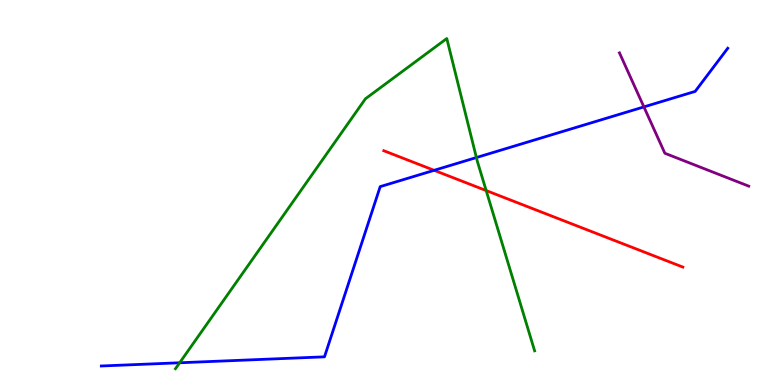[{'lines': ['blue', 'red'], 'intersections': [{'x': 5.6, 'y': 5.58}]}, {'lines': ['green', 'red'], 'intersections': [{'x': 6.27, 'y': 5.05}]}, {'lines': ['purple', 'red'], 'intersections': []}, {'lines': ['blue', 'green'], 'intersections': [{'x': 2.32, 'y': 0.577}, {'x': 6.15, 'y': 5.91}]}, {'lines': ['blue', 'purple'], 'intersections': [{'x': 8.31, 'y': 7.22}]}, {'lines': ['green', 'purple'], 'intersections': []}]